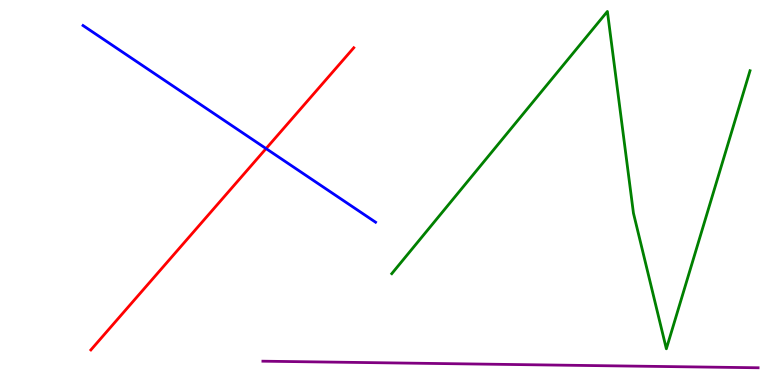[{'lines': ['blue', 'red'], 'intersections': [{'x': 3.43, 'y': 6.14}]}, {'lines': ['green', 'red'], 'intersections': []}, {'lines': ['purple', 'red'], 'intersections': []}, {'lines': ['blue', 'green'], 'intersections': []}, {'lines': ['blue', 'purple'], 'intersections': []}, {'lines': ['green', 'purple'], 'intersections': []}]